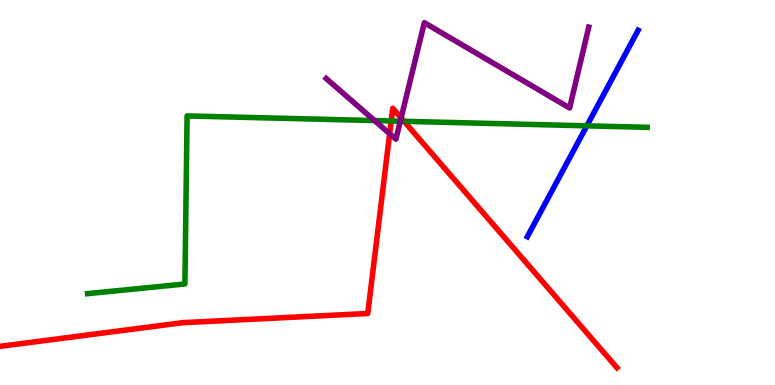[{'lines': ['blue', 'red'], 'intersections': []}, {'lines': ['green', 'red'], 'intersections': [{'x': 5.05, 'y': 6.86}, {'x': 5.21, 'y': 6.85}]}, {'lines': ['purple', 'red'], 'intersections': [{'x': 5.03, 'y': 6.53}, {'x': 5.18, 'y': 6.94}]}, {'lines': ['blue', 'green'], 'intersections': [{'x': 7.57, 'y': 6.73}]}, {'lines': ['blue', 'purple'], 'intersections': []}, {'lines': ['green', 'purple'], 'intersections': [{'x': 4.83, 'y': 6.87}, {'x': 5.17, 'y': 6.85}]}]